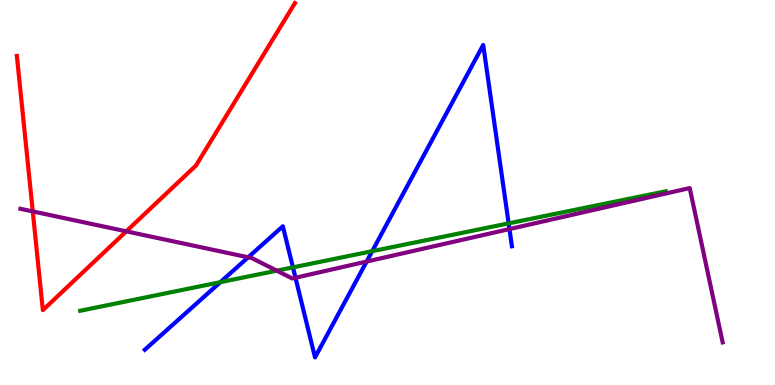[{'lines': ['blue', 'red'], 'intersections': []}, {'lines': ['green', 'red'], 'intersections': []}, {'lines': ['purple', 'red'], 'intersections': [{'x': 0.423, 'y': 4.51}, {'x': 1.63, 'y': 3.99}]}, {'lines': ['blue', 'green'], 'intersections': [{'x': 2.84, 'y': 2.67}, {'x': 3.78, 'y': 3.06}, {'x': 4.8, 'y': 3.48}, {'x': 6.56, 'y': 4.2}]}, {'lines': ['blue', 'purple'], 'intersections': [{'x': 3.2, 'y': 3.32}, {'x': 3.81, 'y': 2.79}, {'x': 4.73, 'y': 3.21}, {'x': 6.57, 'y': 4.05}]}, {'lines': ['green', 'purple'], 'intersections': [{'x': 3.57, 'y': 2.97}]}]